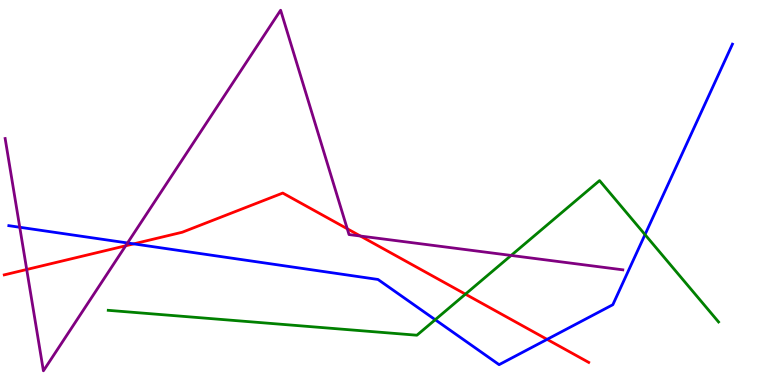[{'lines': ['blue', 'red'], 'intersections': [{'x': 1.73, 'y': 3.67}, {'x': 7.06, 'y': 1.19}]}, {'lines': ['green', 'red'], 'intersections': [{'x': 6.01, 'y': 2.36}]}, {'lines': ['purple', 'red'], 'intersections': [{'x': 0.345, 'y': 3.0}, {'x': 1.62, 'y': 3.62}, {'x': 4.48, 'y': 4.06}, {'x': 4.65, 'y': 3.87}]}, {'lines': ['blue', 'green'], 'intersections': [{'x': 5.62, 'y': 1.7}, {'x': 8.32, 'y': 3.91}]}, {'lines': ['blue', 'purple'], 'intersections': [{'x': 0.255, 'y': 4.1}, {'x': 1.65, 'y': 3.69}]}, {'lines': ['green', 'purple'], 'intersections': [{'x': 6.6, 'y': 3.37}]}]